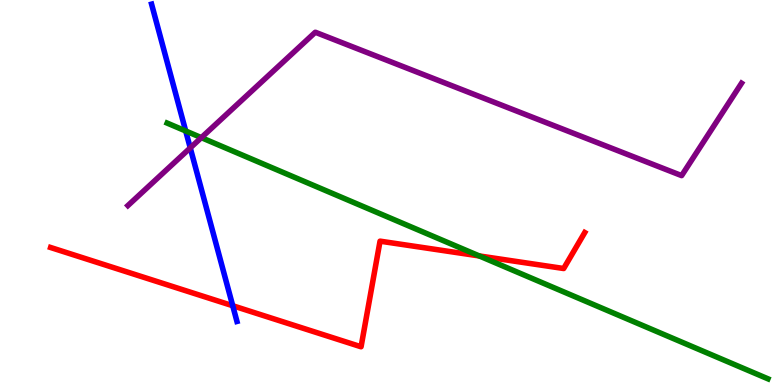[{'lines': ['blue', 'red'], 'intersections': [{'x': 3.0, 'y': 2.06}]}, {'lines': ['green', 'red'], 'intersections': [{'x': 6.18, 'y': 3.35}]}, {'lines': ['purple', 'red'], 'intersections': []}, {'lines': ['blue', 'green'], 'intersections': [{'x': 2.4, 'y': 6.6}]}, {'lines': ['blue', 'purple'], 'intersections': [{'x': 2.45, 'y': 6.16}]}, {'lines': ['green', 'purple'], 'intersections': [{'x': 2.6, 'y': 6.43}]}]